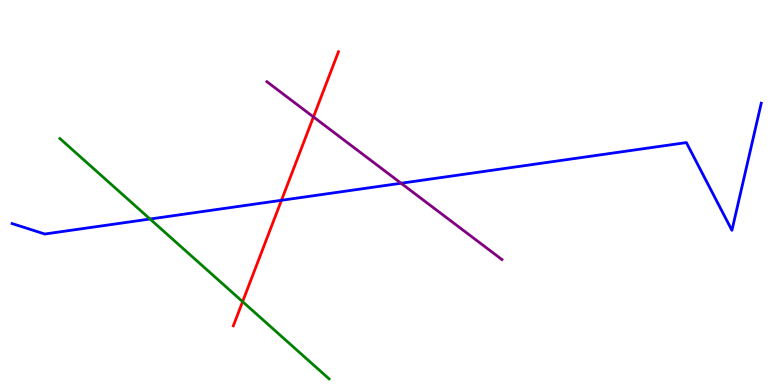[{'lines': ['blue', 'red'], 'intersections': [{'x': 3.63, 'y': 4.8}]}, {'lines': ['green', 'red'], 'intersections': [{'x': 3.13, 'y': 2.16}]}, {'lines': ['purple', 'red'], 'intersections': [{'x': 4.04, 'y': 6.96}]}, {'lines': ['blue', 'green'], 'intersections': [{'x': 1.94, 'y': 4.31}]}, {'lines': ['blue', 'purple'], 'intersections': [{'x': 5.18, 'y': 5.24}]}, {'lines': ['green', 'purple'], 'intersections': []}]